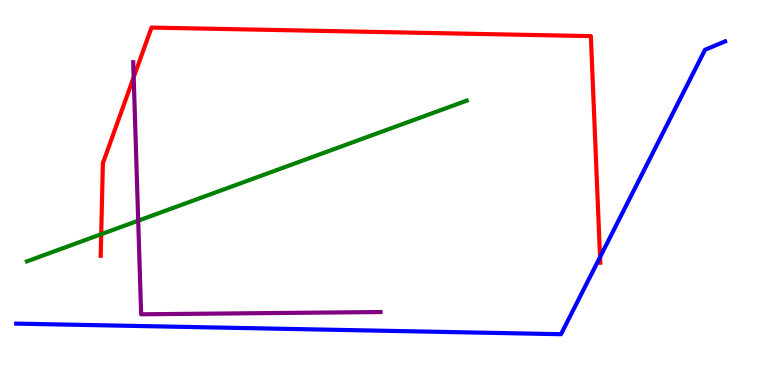[{'lines': ['blue', 'red'], 'intersections': [{'x': 7.74, 'y': 3.32}]}, {'lines': ['green', 'red'], 'intersections': [{'x': 1.31, 'y': 3.92}]}, {'lines': ['purple', 'red'], 'intersections': [{'x': 1.73, 'y': 7.99}]}, {'lines': ['blue', 'green'], 'intersections': []}, {'lines': ['blue', 'purple'], 'intersections': []}, {'lines': ['green', 'purple'], 'intersections': [{'x': 1.78, 'y': 4.27}]}]